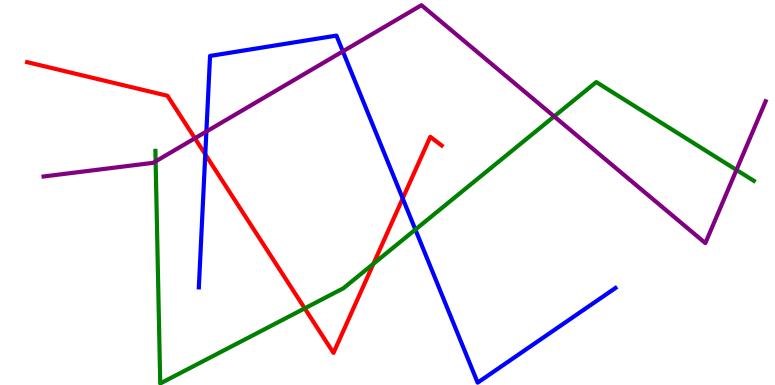[{'lines': ['blue', 'red'], 'intersections': [{'x': 2.65, 'y': 5.99}, {'x': 5.2, 'y': 4.85}]}, {'lines': ['green', 'red'], 'intersections': [{'x': 3.93, 'y': 1.99}, {'x': 4.82, 'y': 3.15}]}, {'lines': ['purple', 'red'], 'intersections': [{'x': 2.52, 'y': 6.41}]}, {'lines': ['blue', 'green'], 'intersections': [{'x': 5.36, 'y': 4.04}]}, {'lines': ['blue', 'purple'], 'intersections': [{'x': 2.66, 'y': 6.58}, {'x': 4.42, 'y': 8.67}]}, {'lines': ['green', 'purple'], 'intersections': [{'x': 2.01, 'y': 5.81}, {'x': 7.15, 'y': 6.98}, {'x': 9.5, 'y': 5.59}]}]